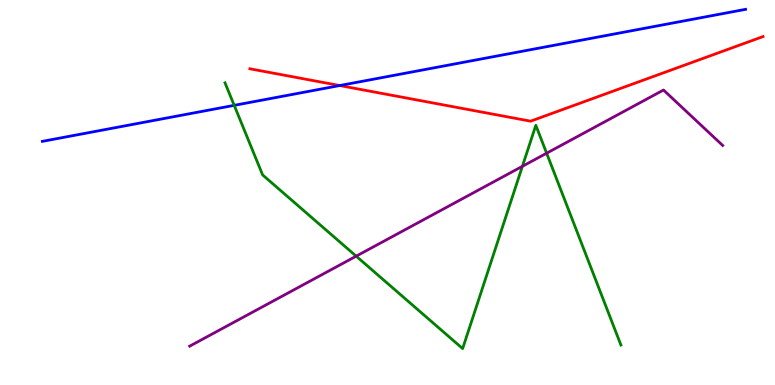[{'lines': ['blue', 'red'], 'intersections': [{'x': 4.38, 'y': 7.78}]}, {'lines': ['green', 'red'], 'intersections': []}, {'lines': ['purple', 'red'], 'intersections': []}, {'lines': ['blue', 'green'], 'intersections': [{'x': 3.02, 'y': 7.26}]}, {'lines': ['blue', 'purple'], 'intersections': []}, {'lines': ['green', 'purple'], 'intersections': [{'x': 4.6, 'y': 3.35}, {'x': 6.74, 'y': 5.68}, {'x': 7.05, 'y': 6.02}]}]